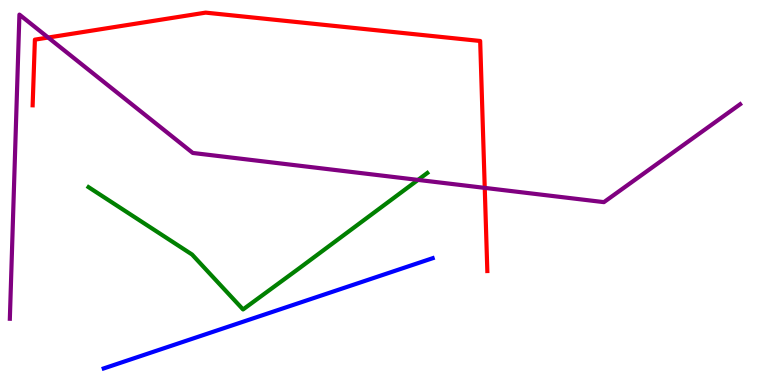[{'lines': ['blue', 'red'], 'intersections': []}, {'lines': ['green', 'red'], 'intersections': []}, {'lines': ['purple', 'red'], 'intersections': [{'x': 0.621, 'y': 9.02}, {'x': 6.25, 'y': 5.12}]}, {'lines': ['blue', 'green'], 'intersections': []}, {'lines': ['blue', 'purple'], 'intersections': []}, {'lines': ['green', 'purple'], 'intersections': [{'x': 5.39, 'y': 5.33}]}]